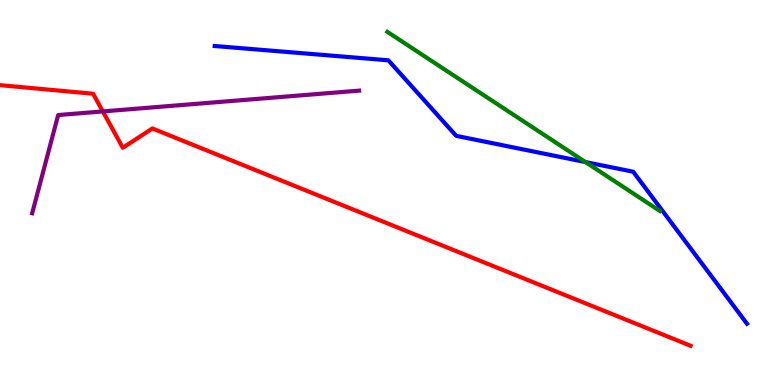[{'lines': ['blue', 'red'], 'intersections': []}, {'lines': ['green', 'red'], 'intersections': []}, {'lines': ['purple', 'red'], 'intersections': [{'x': 1.33, 'y': 7.11}]}, {'lines': ['blue', 'green'], 'intersections': [{'x': 7.55, 'y': 5.79}]}, {'lines': ['blue', 'purple'], 'intersections': []}, {'lines': ['green', 'purple'], 'intersections': []}]